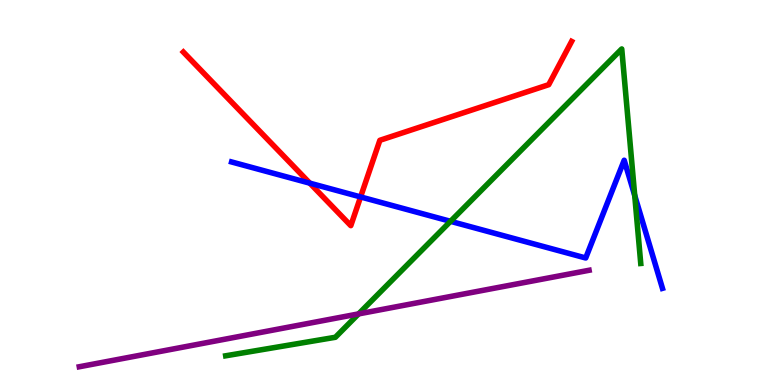[{'lines': ['blue', 'red'], 'intersections': [{'x': 4.0, 'y': 5.24}, {'x': 4.65, 'y': 4.88}]}, {'lines': ['green', 'red'], 'intersections': []}, {'lines': ['purple', 'red'], 'intersections': []}, {'lines': ['blue', 'green'], 'intersections': [{'x': 5.81, 'y': 4.25}, {'x': 8.19, 'y': 4.92}]}, {'lines': ['blue', 'purple'], 'intersections': []}, {'lines': ['green', 'purple'], 'intersections': [{'x': 4.63, 'y': 1.85}]}]